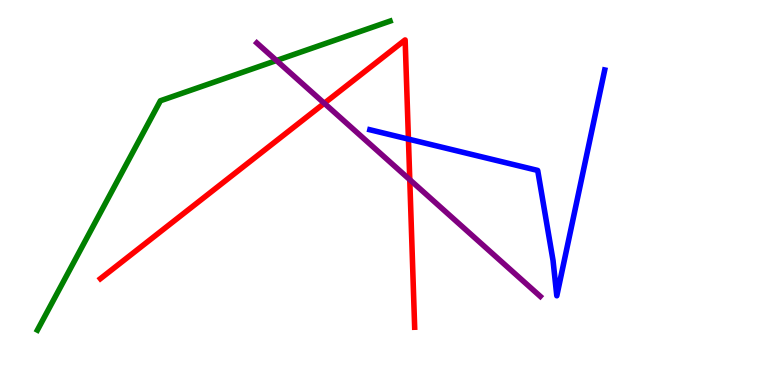[{'lines': ['blue', 'red'], 'intersections': [{'x': 5.27, 'y': 6.39}]}, {'lines': ['green', 'red'], 'intersections': []}, {'lines': ['purple', 'red'], 'intersections': [{'x': 4.18, 'y': 7.32}, {'x': 5.29, 'y': 5.33}]}, {'lines': ['blue', 'green'], 'intersections': []}, {'lines': ['blue', 'purple'], 'intersections': []}, {'lines': ['green', 'purple'], 'intersections': [{'x': 3.57, 'y': 8.43}]}]